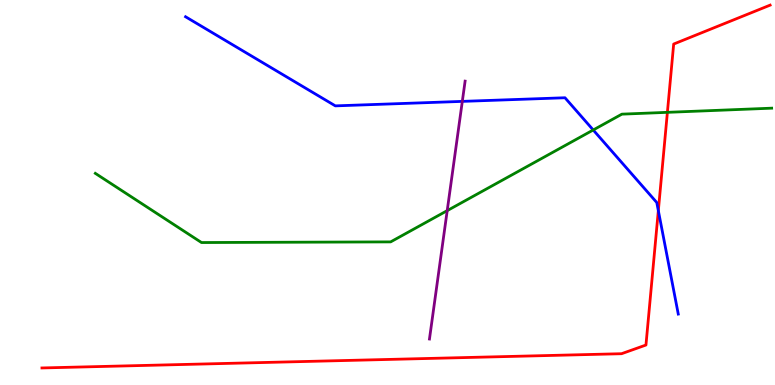[{'lines': ['blue', 'red'], 'intersections': [{'x': 8.49, 'y': 4.53}]}, {'lines': ['green', 'red'], 'intersections': [{'x': 8.61, 'y': 7.08}]}, {'lines': ['purple', 'red'], 'intersections': []}, {'lines': ['blue', 'green'], 'intersections': [{'x': 7.65, 'y': 6.62}]}, {'lines': ['blue', 'purple'], 'intersections': [{'x': 5.97, 'y': 7.37}]}, {'lines': ['green', 'purple'], 'intersections': [{'x': 5.77, 'y': 4.53}]}]